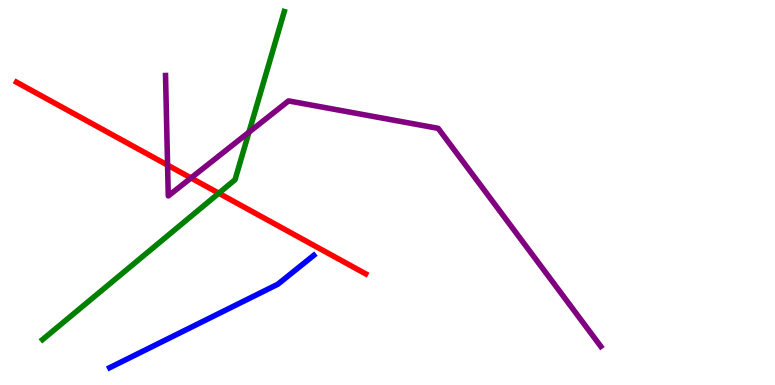[{'lines': ['blue', 'red'], 'intersections': []}, {'lines': ['green', 'red'], 'intersections': [{'x': 2.82, 'y': 4.98}]}, {'lines': ['purple', 'red'], 'intersections': [{'x': 2.16, 'y': 5.71}, {'x': 2.46, 'y': 5.38}]}, {'lines': ['blue', 'green'], 'intersections': []}, {'lines': ['blue', 'purple'], 'intersections': []}, {'lines': ['green', 'purple'], 'intersections': [{'x': 3.21, 'y': 6.57}]}]